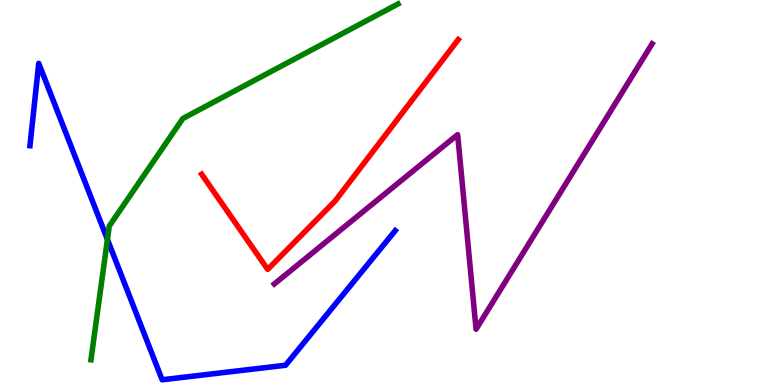[{'lines': ['blue', 'red'], 'intersections': []}, {'lines': ['green', 'red'], 'intersections': []}, {'lines': ['purple', 'red'], 'intersections': []}, {'lines': ['blue', 'green'], 'intersections': [{'x': 1.39, 'y': 3.78}]}, {'lines': ['blue', 'purple'], 'intersections': []}, {'lines': ['green', 'purple'], 'intersections': []}]